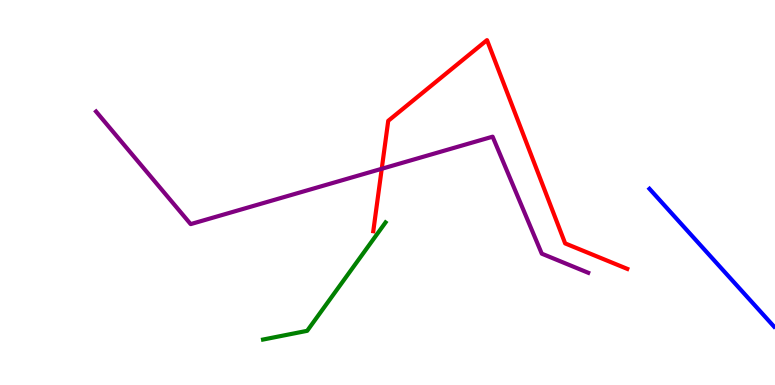[{'lines': ['blue', 'red'], 'intersections': []}, {'lines': ['green', 'red'], 'intersections': []}, {'lines': ['purple', 'red'], 'intersections': [{'x': 4.93, 'y': 5.62}]}, {'lines': ['blue', 'green'], 'intersections': []}, {'lines': ['blue', 'purple'], 'intersections': []}, {'lines': ['green', 'purple'], 'intersections': []}]